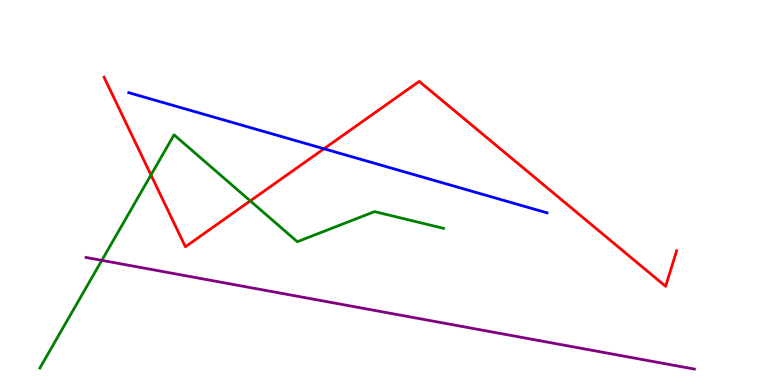[{'lines': ['blue', 'red'], 'intersections': [{'x': 4.18, 'y': 6.14}]}, {'lines': ['green', 'red'], 'intersections': [{'x': 1.95, 'y': 5.46}, {'x': 3.23, 'y': 4.78}]}, {'lines': ['purple', 'red'], 'intersections': []}, {'lines': ['blue', 'green'], 'intersections': []}, {'lines': ['blue', 'purple'], 'intersections': []}, {'lines': ['green', 'purple'], 'intersections': [{'x': 1.31, 'y': 3.24}]}]